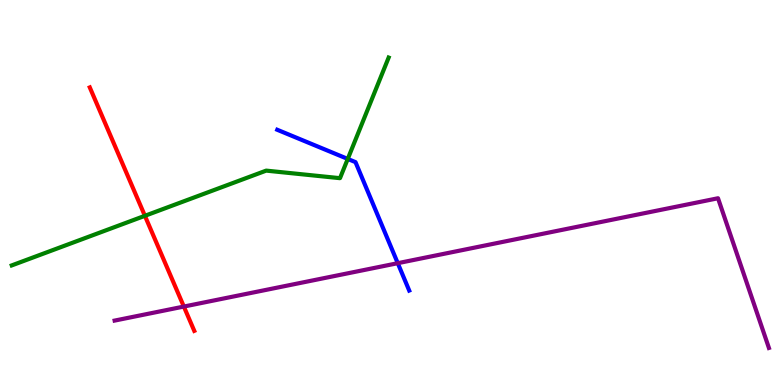[{'lines': ['blue', 'red'], 'intersections': []}, {'lines': ['green', 'red'], 'intersections': [{'x': 1.87, 'y': 4.39}]}, {'lines': ['purple', 'red'], 'intersections': [{'x': 2.37, 'y': 2.04}]}, {'lines': ['blue', 'green'], 'intersections': [{'x': 4.49, 'y': 5.87}]}, {'lines': ['blue', 'purple'], 'intersections': [{'x': 5.13, 'y': 3.16}]}, {'lines': ['green', 'purple'], 'intersections': []}]